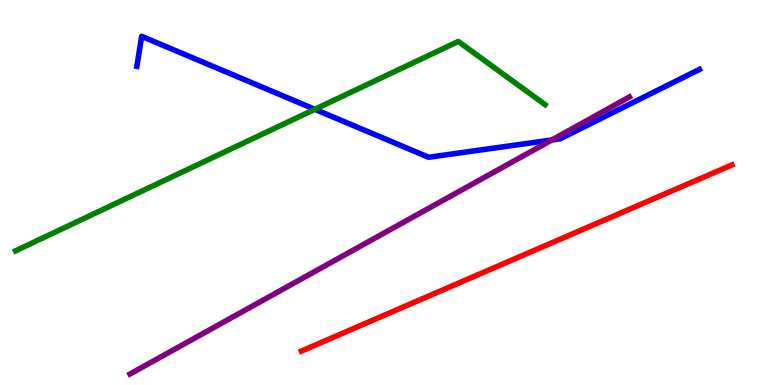[{'lines': ['blue', 'red'], 'intersections': []}, {'lines': ['green', 'red'], 'intersections': []}, {'lines': ['purple', 'red'], 'intersections': []}, {'lines': ['blue', 'green'], 'intersections': [{'x': 4.06, 'y': 7.16}]}, {'lines': ['blue', 'purple'], 'intersections': [{'x': 7.12, 'y': 6.37}]}, {'lines': ['green', 'purple'], 'intersections': []}]